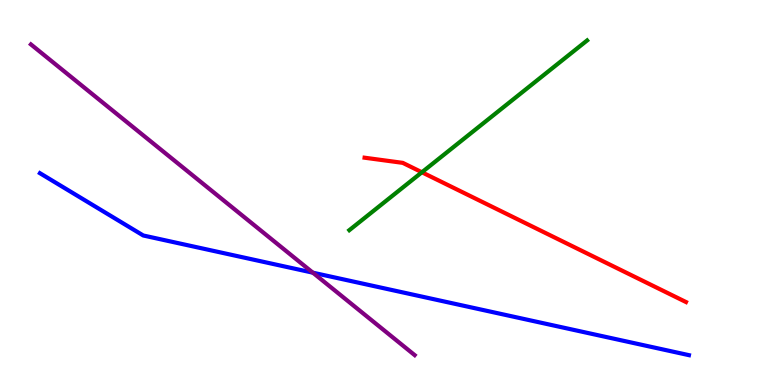[{'lines': ['blue', 'red'], 'intersections': []}, {'lines': ['green', 'red'], 'intersections': [{'x': 5.44, 'y': 5.53}]}, {'lines': ['purple', 'red'], 'intersections': []}, {'lines': ['blue', 'green'], 'intersections': []}, {'lines': ['blue', 'purple'], 'intersections': [{'x': 4.04, 'y': 2.92}]}, {'lines': ['green', 'purple'], 'intersections': []}]